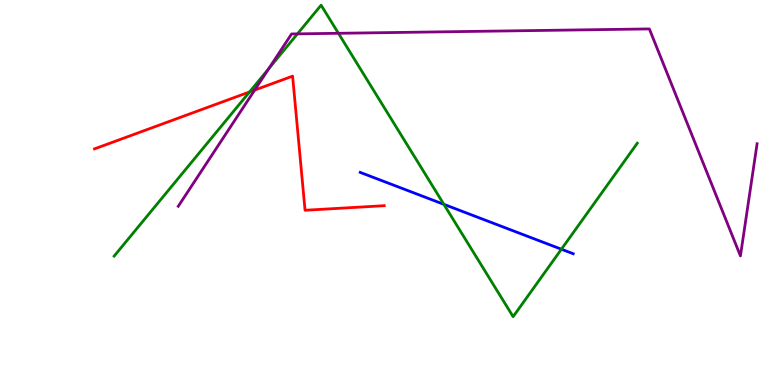[{'lines': ['blue', 'red'], 'intersections': []}, {'lines': ['green', 'red'], 'intersections': [{'x': 3.22, 'y': 7.61}]}, {'lines': ['purple', 'red'], 'intersections': [{'x': 3.29, 'y': 7.66}]}, {'lines': ['blue', 'green'], 'intersections': [{'x': 5.73, 'y': 4.69}, {'x': 7.24, 'y': 3.53}]}, {'lines': ['blue', 'purple'], 'intersections': []}, {'lines': ['green', 'purple'], 'intersections': [{'x': 3.47, 'y': 8.22}, {'x': 3.84, 'y': 9.12}, {'x': 4.37, 'y': 9.14}]}]